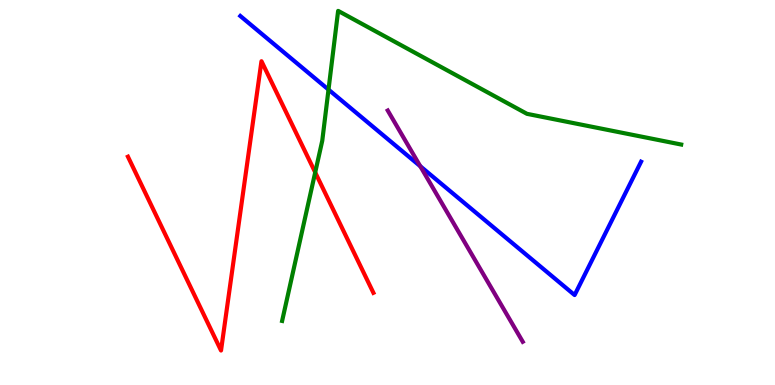[{'lines': ['blue', 'red'], 'intersections': []}, {'lines': ['green', 'red'], 'intersections': [{'x': 4.07, 'y': 5.52}]}, {'lines': ['purple', 'red'], 'intersections': []}, {'lines': ['blue', 'green'], 'intersections': [{'x': 4.24, 'y': 7.67}]}, {'lines': ['blue', 'purple'], 'intersections': [{'x': 5.42, 'y': 5.68}]}, {'lines': ['green', 'purple'], 'intersections': []}]